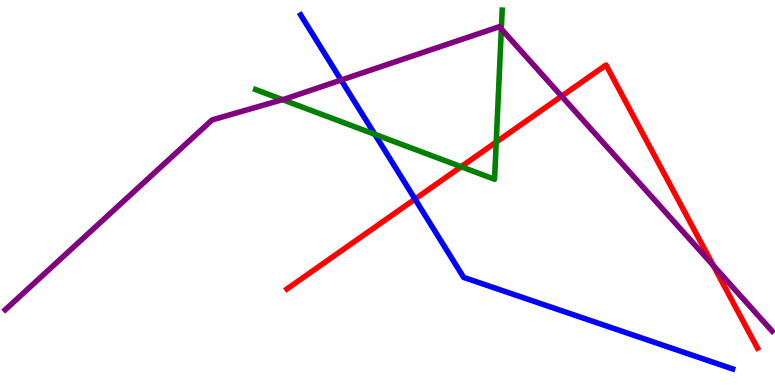[{'lines': ['blue', 'red'], 'intersections': [{'x': 5.36, 'y': 4.83}]}, {'lines': ['green', 'red'], 'intersections': [{'x': 5.95, 'y': 5.67}, {'x': 6.4, 'y': 6.31}]}, {'lines': ['purple', 'red'], 'intersections': [{'x': 7.25, 'y': 7.5}, {'x': 9.2, 'y': 3.1}]}, {'lines': ['blue', 'green'], 'intersections': [{'x': 4.84, 'y': 6.51}]}, {'lines': ['blue', 'purple'], 'intersections': [{'x': 4.4, 'y': 7.92}]}, {'lines': ['green', 'purple'], 'intersections': [{'x': 3.65, 'y': 7.41}, {'x': 6.47, 'y': 9.25}]}]